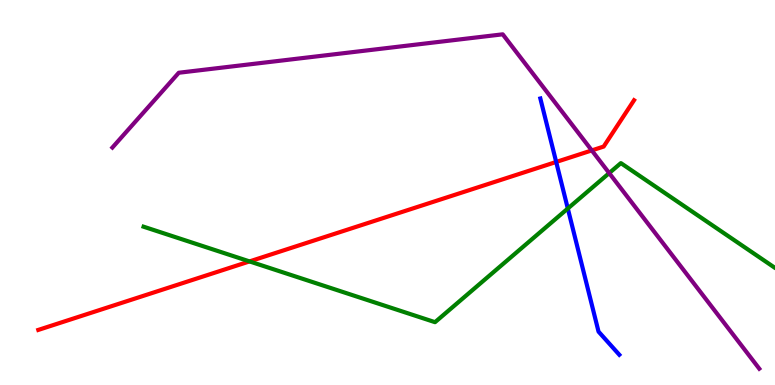[{'lines': ['blue', 'red'], 'intersections': [{'x': 7.18, 'y': 5.79}]}, {'lines': ['green', 'red'], 'intersections': [{'x': 3.22, 'y': 3.21}]}, {'lines': ['purple', 'red'], 'intersections': [{'x': 7.64, 'y': 6.09}]}, {'lines': ['blue', 'green'], 'intersections': [{'x': 7.33, 'y': 4.58}]}, {'lines': ['blue', 'purple'], 'intersections': []}, {'lines': ['green', 'purple'], 'intersections': [{'x': 7.86, 'y': 5.5}]}]